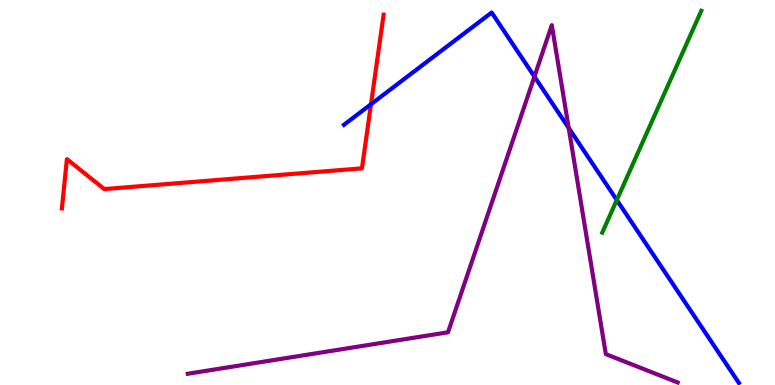[{'lines': ['blue', 'red'], 'intersections': [{'x': 4.79, 'y': 7.29}]}, {'lines': ['green', 'red'], 'intersections': []}, {'lines': ['purple', 'red'], 'intersections': []}, {'lines': ['blue', 'green'], 'intersections': [{'x': 7.96, 'y': 4.8}]}, {'lines': ['blue', 'purple'], 'intersections': [{'x': 6.9, 'y': 8.01}, {'x': 7.34, 'y': 6.68}]}, {'lines': ['green', 'purple'], 'intersections': []}]